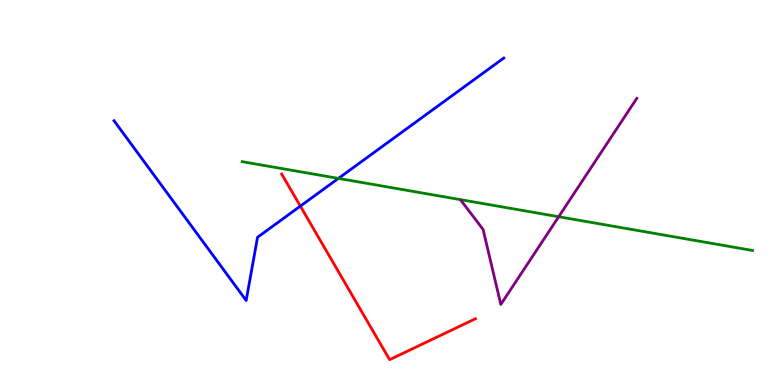[{'lines': ['blue', 'red'], 'intersections': [{'x': 3.88, 'y': 4.65}]}, {'lines': ['green', 'red'], 'intersections': []}, {'lines': ['purple', 'red'], 'intersections': []}, {'lines': ['blue', 'green'], 'intersections': [{'x': 4.37, 'y': 5.37}]}, {'lines': ['blue', 'purple'], 'intersections': []}, {'lines': ['green', 'purple'], 'intersections': [{'x': 7.21, 'y': 4.37}]}]